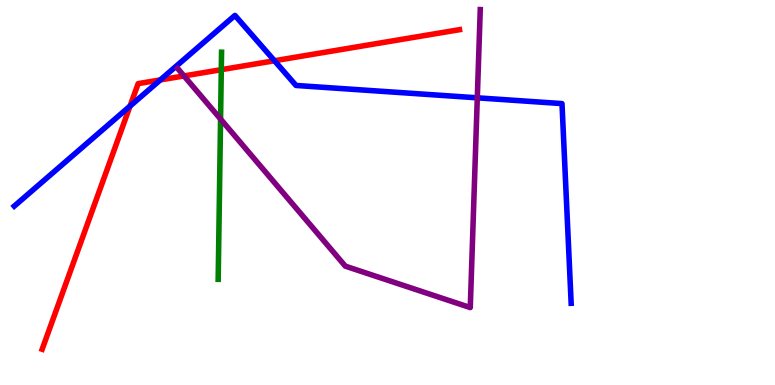[{'lines': ['blue', 'red'], 'intersections': [{'x': 1.68, 'y': 7.24}, {'x': 2.07, 'y': 7.92}, {'x': 3.54, 'y': 8.42}]}, {'lines': ['green', 'red'], 'intersections': [{'x': 2.86, 'y': 8.19}]}, {'lines': ['purple', 'red'], 'intersections': [{'x': 2.37, 'y': 8.03}]}, {'lines': ['blue', 'green'], 'intersections': []}, {'lines': ['blue', 'purple'], 'intersections': [{'x': 6.16, 'y': 7.46}]}, {'lines': ['green', 'purple'], 'intersections': [{'x': 2.85, 'y': 6.91}]}]